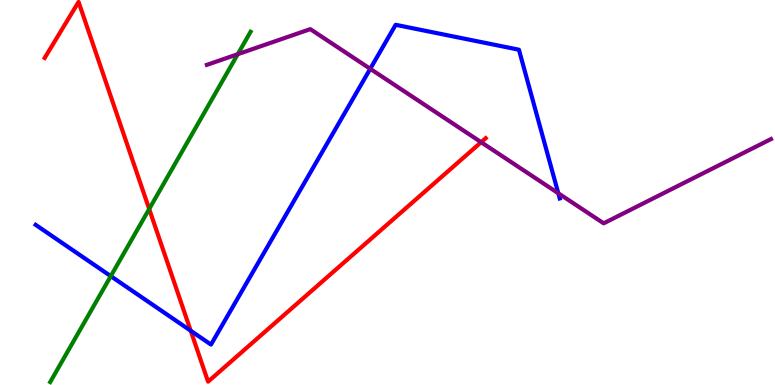[{'lines': ['blue', 'red'], 'intersections': [{'x': 2.46, 'y': 1.41}]}, {'lines': ['green', 'red'], 'intersections': [{'x': 1.93, 'y': 4.57}]}, {'lines': ['purple', 'red'], 'intersections': [{'x': 6.21, 'y': 6.31}]}, {'lines': ['blue', 'green'], 'intersections': [{'x': 1.43, 'y': 2.83}]}, {'lines': ['blue', 'purple'], 'intersections': [{'x': 4.78, 'y': 8.21}, {'x': 7.2, 'y': 4.98}]}, {'lines': ['green', 'purple'], 'intersections': [{'x': 3.07, 'y': 8.59}]}]